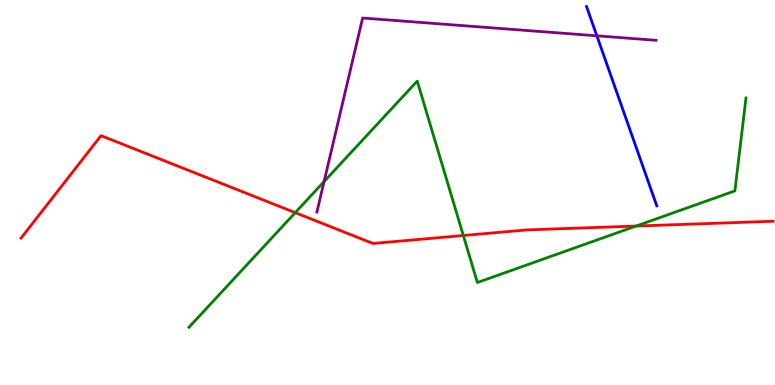[{'lines': ['blue', 'red'], 'intersections': []}, {'lines': ['green', 'red'], 'intersections': [{'x': 3.81, 'y': 4.48}, {'x': 5.98, 'y': 3.88}, {'x': 8.21, 'y': 4.13}]}, {'lines': ['purple', 'red'], 'intersections': []}, {'lines': ['blue', 'green'], 'intersections': []}, {'lines': ['blue', 'purple'], 'intersections': [{'x': 7.7, 'y': 9.07}]}, {'lines': ['green', 'purple'], 'intersections': [{'x': 4.18, 'y': 5.28}]}]